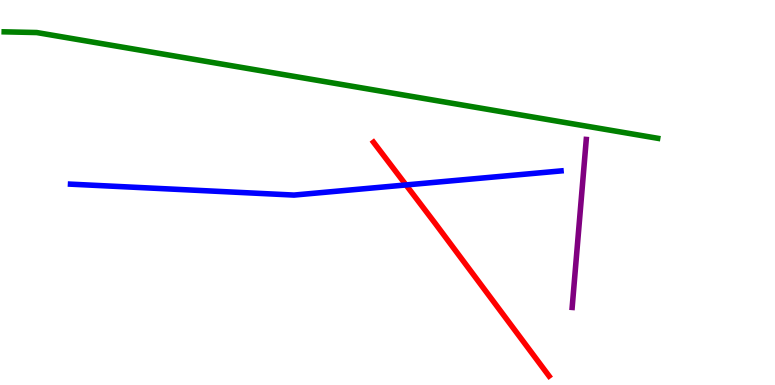[{'lines': ['blue', 'red'], 'intersections': [{'x': 5.24, 'y': 5.2}]}, {'lines': ['green', 'red'], 'intersections': []}, {'lines': ['purple', 'red'], 'intersections': []}, {'lines': ['blue', 'green'], 'intersections': []}, {'lines': ['blue', 'purple'], 'intersections': []}, {'lines': ['green', 'purple'], 'intersections': []}]